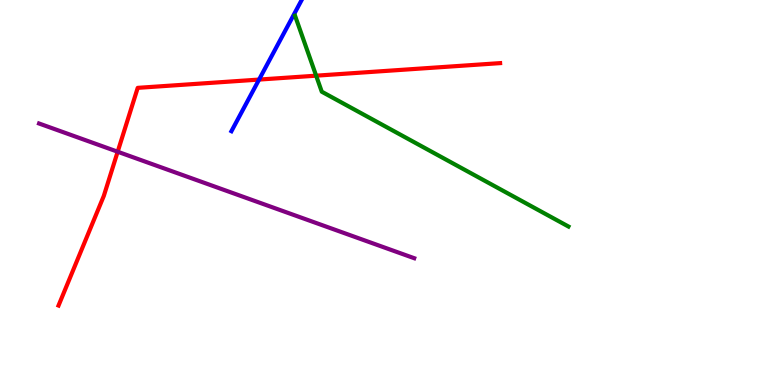[{'lines': ['blue', 'red'], 'intersections': [{'x': 3.34, 'y': 7.93}]}, {'lines': ['green', 'red'], 'intersections': [{'x': 4.08, 'y': 8.03}]}, {'lines': ['purple', 'red'], 'intersections': [{'x': 1.52, 'y': 6.06}]}, {'lines': ['blue', 'green'], 'intersections': []}, {'lines': ['blue', 'purple'], 'intersections': []}, {'lines': ['green', 'purple'], 'intersections': []}]